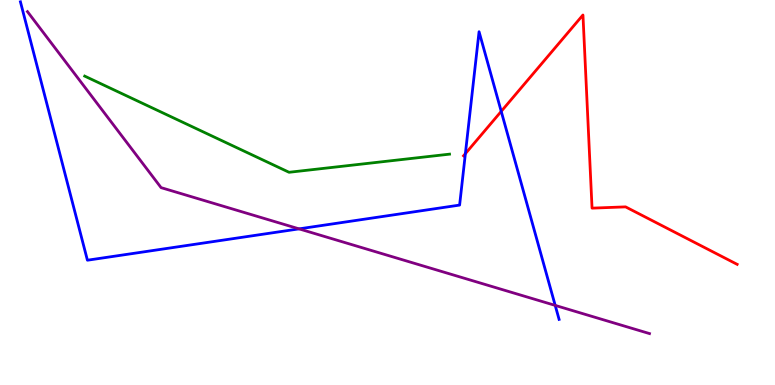[{'lines': ['blue', 'red'], 'intersections': [{'x': 6.0, 'y': 6.01}, {'x': 6.47, 'y': 7.11}]}, {'lines': ['green', 'red'], 'intersections': []}, {'lines': ['purple', 'red'], 'intersections': []}, {'lines': ['blue', 'green'], 'intersections': []}, {'lines': ['blue', 'purple'], 'intersections': [{'x': 3.86, 'y': 4.06}, {'x': 7.16, 'y': 2.07}]}, {'lines': ['green', 'purple'], 'intersections': []}]